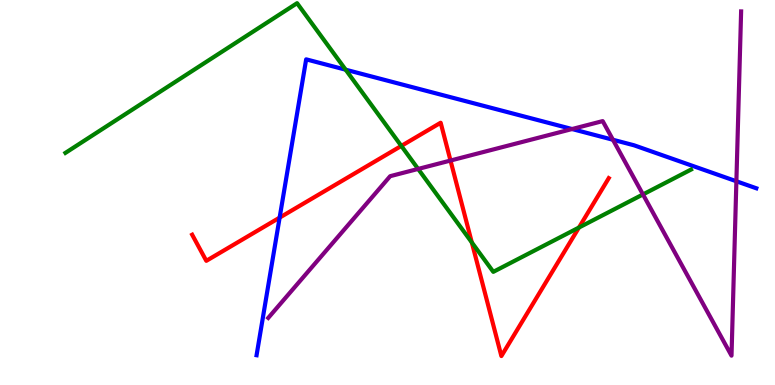[{'lines': ['blue', 'red'], 'intersections': [{'x': 3.61, 'y': 4.35}]}, {'lines': ['green', 'red'], 'intersections': [{'x': 5.18, 'y': 6.21}, {'x': 6.09, 'y': 3.7}, {'x': 7.47, 'y': 4.09}]}, {'lines': ['purple', 'red'], 'intersections': [{'x': 5.81, 'y': 5.83}]}, {'lines': ['blue', 'green'], 'intersections': [{'x': 4.46, 'y': 8.19}]}, {'lines': ['blue', 'purple'], 'intersections': [{'x': 7.38, 'y': 6.65}, {'x': 7.91, 'y': 6.37}, {'x': 9.5, 'y': 5.29}]}, {'lines': ['green', 'purple'], 'intersections': [{'x': 5.4, 'y': 5.61}, {'x': 8.3, 'y': 4.95}]}]